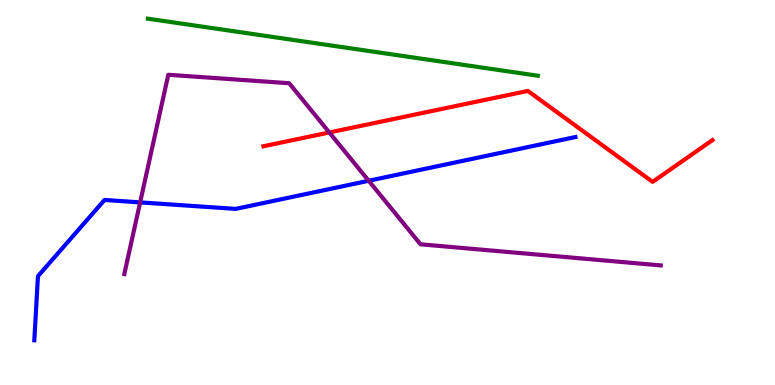[{'lines': ['blue', 'red'], 'intersections': []}, {'lines': ['green', 'red'], 'intersections': []}, {'lines': ['purple', 'red'], 'intersections': [{'x': 4.25, 'y': 6.56}]}, {'lines': ['blue', 'green'], 'intersections': []}, {'lines': ['blue', 'purple'], 'intersections': [{'x': 1.81, 'y': 4.74}, {'x': 4.76, 'y': 5.3}]}, {'lines': ['green', 'purple'], 'intersections': []}]